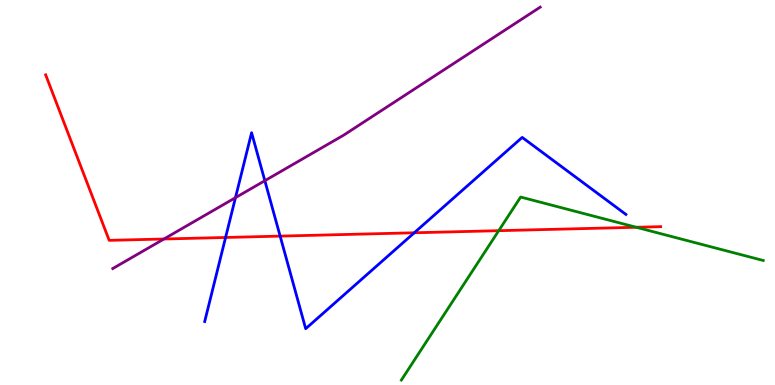[{'lines': ['blue', 'red'], 'intersections': [{'x': 2.91, 'y': 3.83}, {'x': 3.61, 'y': 3.87}, {'x': 5.35, 'y': 3.95}]}, {'lines': ['green', 'red'], 'intersections': [{'x': 6.44, 'y': 4.01}, {'x': 8.21, 'y': 4.1}]}, {'lines': ['purple', 'red'], 'intersections': [{'x': 2.12, 'y': 3.79}]}, {'lines': ['blue', 'green'], 'intersections': []}, {'lines': ['blue', 'purple'], 'intersections': [{'x': 3.04, 'y': 4.87}, {'x': 3.42, 'y': 5.31}]}, {'lines': ['green', 'purple'], 'intersections': []}]